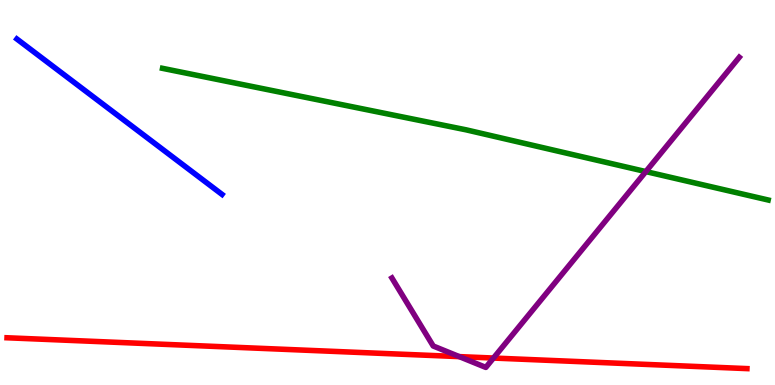[{'lines': ['blue', 'red'], 'intersections': []}, {'lines': ['green', 'red'], 'intersections': []}, {'lines': ['purple', 'red'], 'intersections': [{'x': 5.93, 'y': 0.737}, {'x': 6.37, 'y': 0.7}]}, {'lines': ['blue', 'green'], 'intersections': []}, {'lines': ['blue', 'purple'], 'intersections': []}, {'lines': ['green', 'purple'], 'intersections': [{'x': 8.33, 'y': 5.54}]}]